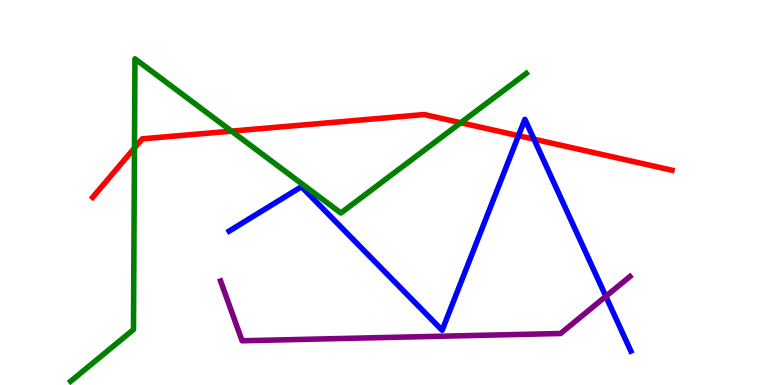[{'lines': ['blue', 'red'], 'intersections': [{'x': 6.69, 'y': 6.47}, {'x': 6.89, 'y': 6.38}]}, {'lines': ['green', 'red'], 'intersections': [{'x': 1.74, 'y': 6.16}, {'x': 2.99, 'y': 6.59}, {'x': 5.95, 'y': 6.81}]}, {'lines': ['purple', 'red'], 'intersections': []}, {'lines': ['blue', 'green'], 'intersections': []}, {'lines': ['blue', 'purple'], 'intersections': [{'x': 7.82, 'y': 2.3}]}, {'lines': ['green', 'purple'], 'intersections': []}]